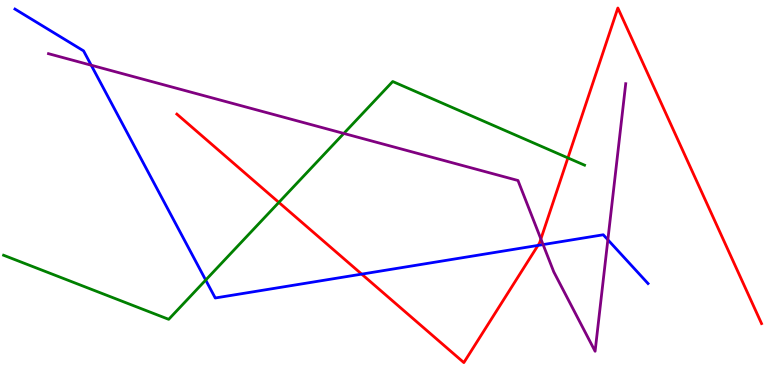[{'lines': ['blue', 'red'], 'intersections': [{'x': 4.67, 'y': 2.88}, {'x': 6.94, 'y': 3.63}]}, {'lines': ['green', 'red'], 'intersections': [{'x': 3.6, 'y': 4.74}, {'x': 7.33, 'y': 5.9}]}, {'lines': ['purple', 'red'], 'intersections': [{'x': 6.98, 'y': 3.79}]}, {'lines': ['blue', 'green'], 'intersections': [{'x': 2.65, 'y': 2.73}]}, {'lines': ['blue', 'purple'], 'intersections': [{'x': 1.18, 'y': 8.31}, {'x': 7.01, 'y': 3.65}, {'x': 7.84, 'y': 3.77}]}, {'lines': ['green', 'purple'], 'intersections': [{'x': 4.44, 'y': 6.53}]}]